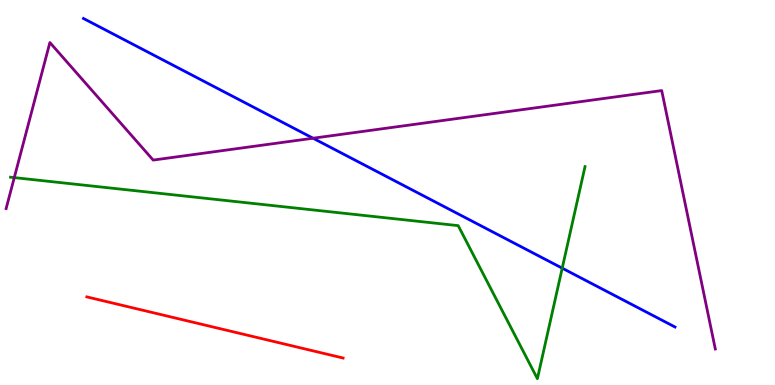[{'lines': ['blue', 'red'], 'intersections': []}, {'lines': ['green', 'red'], 'intersections': []}, {'lines': ['purple', 'red'], 'intersections': []}, {'lines': ['blue', 'green'], 'intersections': [{'x': 7.25, 'y': 3.03}]}, {'lines': ['blue', 'purple'], 'intersections': [{'x': 4.04, 'y': 6.41}]}, {'lines': ['green', 'purple'], 'intersections': [{'x': 0.184, 'y': 5.39}]}]